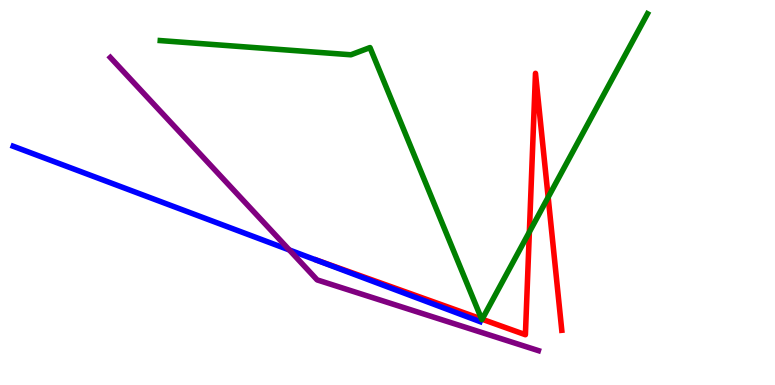[{'lines': ['blue', 'red'], 'intersections': []}, {'lines': ['green', 'red'], 'intersections': [{'x': 6.21, 'y': 1.71}, {'x': 6.22, 'y': 1.71}, {'x': 6.83, 'y': 3.97}, {'x': 7.07, 'y': 4.88}]}, {'lines': ['purple', 'red'], 'intersections': []}, {'lines': ['blue', 'green'], 'intersections': []}, {'lines': ['blue', 'purple'], 'intersections': [{'x': 3.73, 'y': 3.51}]}, {'lines': ['green', 'purple'], 'intersections': []}]